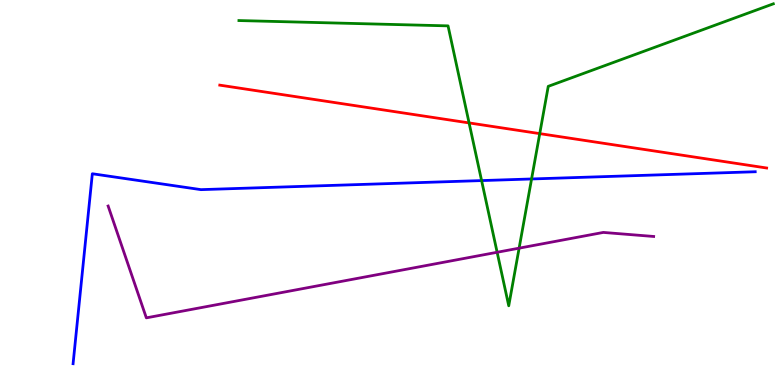[{'lines': ['blue', 'red'], 'intersections': []}, {'lines': ['green', 'red'], 'intersections': [{'x': 6.05, 'y': 6.81}, {'x': 6.96, 'y': 6.53}]}, {'lines': ['purple', 'red'], 'intersections': []}, {'lines': ['blue', 'green'], 'intersections': [{'x': 6.21, 'y': 5.31}, {'x': 6.86, 'y': 5.35}]}, {'lines': ['blue', 'purple'], 'intersections': []}, {'lines': ['green', 'purple'], 'intersections': [{'x': 6.41, 'y': 3.45}, {'x': 6.7, 'y': 3.55}]}]